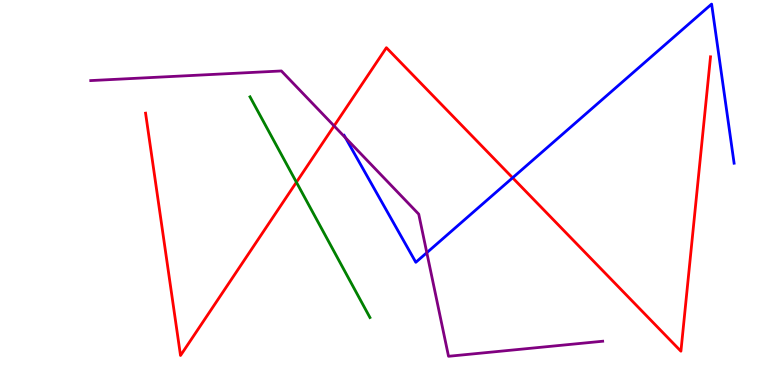[{'lines': ['blue', 'red'], 'intersections': [{'x': 6.61, 'y': 5.38}]}, {'lines': ['green', 'red'], 'intersections': [{'x': 3.82, 'y': 5.27}]}, {'lines': ['purple', 'red'], 'intersections': [{'x': 4.31, 'y': 6.73}]}, {'lines': ['blue', 'green'], 'intersections': []}, {'lines': ['blue', 'purple'], 'intersections': [{'x': 4.46, 'y': 6.42}, {'x': 5.51, 'y': 3.44}]}, {'lines': ['green', 'purple'], 'intersections': []}]